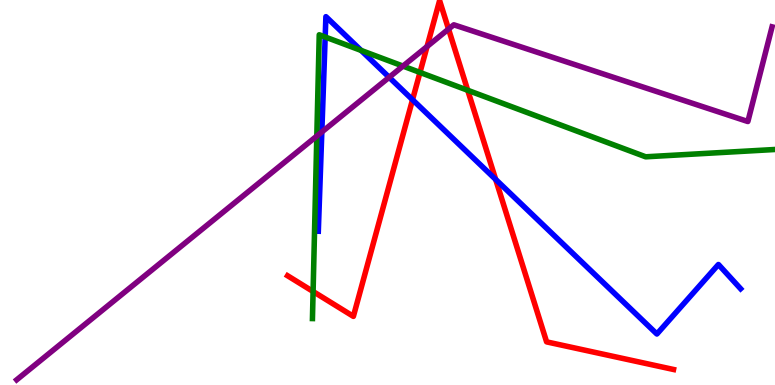[{'lines': ['blue', 'red'], 'intersections': [{'x': 5.32, 'y': 7.41}, {'x': 6.4, 'y': 5.34}]}, {'lines': ['green', 'red'], 'intersections': [{'x': 4.04, 'y': 2.43}, {'x': 5.42, 'y': 8.12}, {'x': 6.04, 'y': 7.65}]}, {'lines': ['purple', 'red'], 'intersections': [{'x': 5.51, 'y': 8.79}, {'x': 5.79, 'y': 9.24}]}, {'lines': ['blue', 'green'], 'intersections': [{'x': 4.2, 'y': 9.04}, {'x': 4.66, 'y': 8.69}]}, {'lines': ['blue', 'purple'], 'intersections': [{'x': 4.15, 'y': 6.57}, {'x': 5.02, 'y': 7.99}]}, {'lines': ['green', 'purple'], 'intersections': [{'x': 4.09, 'y': 6.47}, {'x': 5.2, 'y': 8.28}]}]